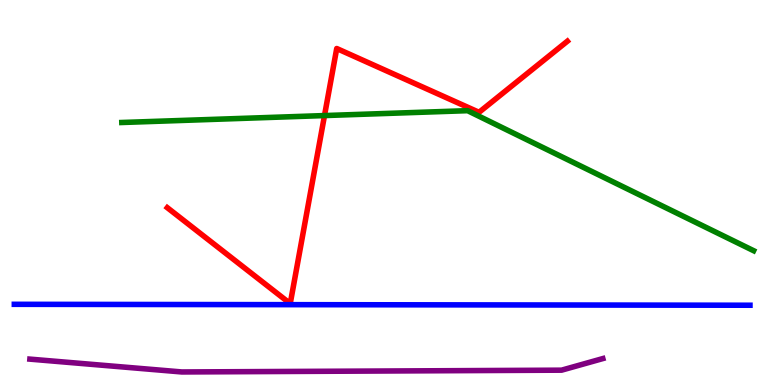[{'lines': ['blue', 'red'], 'intersections': []}, {'lines': ['green', 'red'], 'intersections': [{'x': 4.19, 'y': 7.0}]}, {'lines': ['purple', 'red'], 'intersections': []}, {'lines': ['blue', 'green'], 'intersections': []}, {'lines': ['blue', 'purple'], 'intersections': []}, {'lines': ['green', 'purple'], 'intersections': []}]